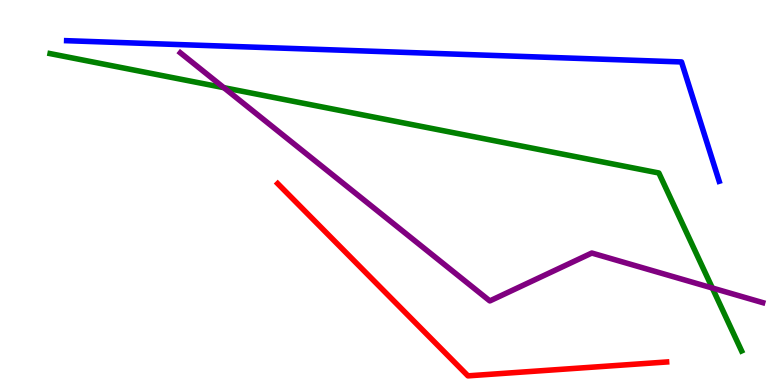[{'lines': ['blue', 'red'], 'intersections': []}, {'lines': ['green', 'red'], 'intersections': []}, {'lines': ['purple', 'red'], 'intersections': []}, {'lines': ['blue', 'green'], 'intersections': []}, {'lines': ['blue', 'purple'], 'intersections': []}, {'lines': ['green', 'purple'], 'intersections': [{'x': 2.89, 'y': 7.72}, {'x': 9.19, 'y': 2.52}]}]